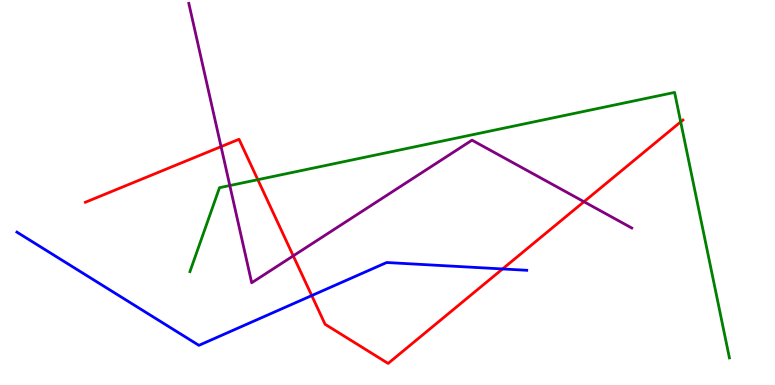[{'lines': ['blue', 'red'], 'intersections': [{'x': 4.02, 'y': 2.32}, {'x': 6.48, 'y': 3.01}]}, {'lines': ['green', 'red'], 'intersections': [{'x': 3.33, 'y': 5.33}, {'x': 8.78, 'y': 6.83}]}, {'lines': ['purple', 'red'], 'intersections': [{'x': 2.85, 'y': 6.19}, {'x': 3.78, 'y': 3.35}, {'x': 7.54, 'y': 4.76}]}, {'lines': ['blue', 'green'], 'intersections': []}, {'lines': ['blue', 'purple'], 'intersections': []}, {'lines': ['green', 'purple'], 'intersections': [{'x': 2.97, 'y': 5.18}]}]